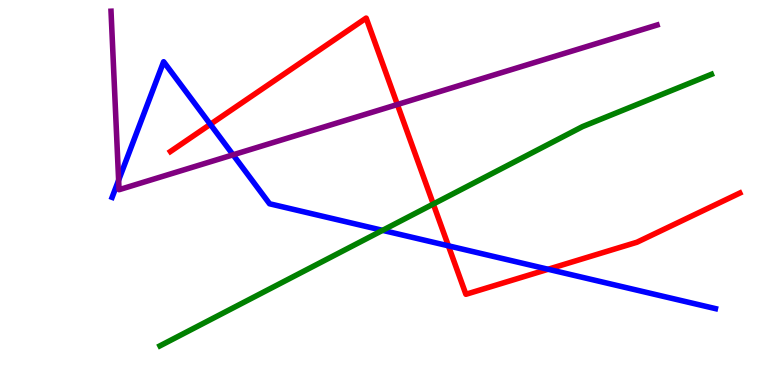[{'lines': ['blue', 'red'], 'intersections': [{'x': 2.71, 'y': 6.77}, {'x': 5.79, 'y': 3.62}, {'x': 7.07, 'y': 3.01}]}, {'lines': ['green', 'red'], 'intersections': [{'x': 5.59, 'y': 4.7}]}, {'lines': ['purple', 'red'], 'intersections': [{'x': 5.13, 'y': 7.29}]}, {'lines': ['blue', 'green'], 'intersections': [{'x': 4.94, 'y': 4.02}]}, {'lines': ['blue', 'purple'], 'intersections': [{'x': 1.53, 'y': 5.32}, {'x': 3.01, 'y': 5.98}]}, {'lines': ['green', 'purple'], 'intersections': []}]